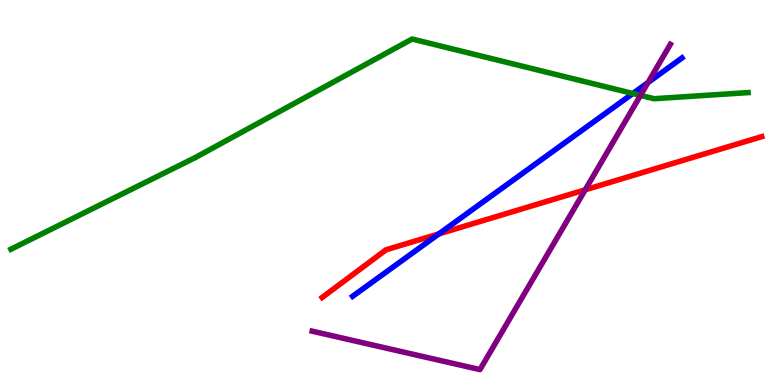[{'lines': ['blue', 'red'], 'intersections': [{'x': 5.66, 'y': 3.92}]}, {'lines': ['green', 'red'], 'intersections': []}, {'lines': ['purple', 'red'], 'intersections': [{'x': 7.55, 'y': 5.07}]}, {'lines': ['blue', 'green'], 'intersections': [{'x': 8.17, 'y': 7.57}]}, {'lines': ['blue', 'purple'], 'intersections': [{'x': 8.36, 'y': 7.86}]}, {'lines': ['green', 'purple'], 'intersections': [{'x': 8.26, 'y': 7.52}]}]